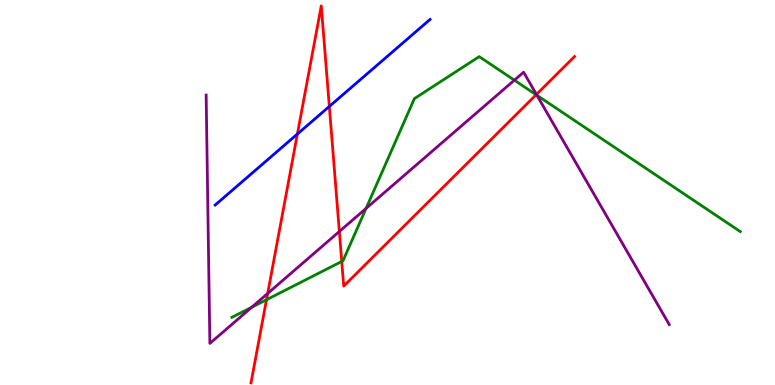[{'lines': ['blue', 'red'], 'intersections': [{'x': 3.84, 'y': 6.52}, {'x': 4.25, 'y': 7.24}]}, {'lines': ['green', 'red'], 'intersections': [{'x': 3.44, 'y': 2.21}, {'x': 4.41, 'y': 3.21}, {'x': 6.92, 'y': 7.54}]}, {'lines': ['purple', 'red'], 'intersections': [{'x': 3.45, 'y': 2.38}, {'x': 4.38, 'y': 3.99}, {'x': 6.92, 'y': 7.55}]}, {'lines': ['blue', 'green'], 'intersections': []}, {'lines': ['blue', 'purple'], 'intersections': []}, {'lines': ['green', 'purple'], 'intersections': [{'x': 3.25, 'y': 2.02}, {'x': 4.72, 'y': 4.59}, {'x': 6.64, 'y': 7.92}, {'x': 6.93, 'y': 7.52}]}]